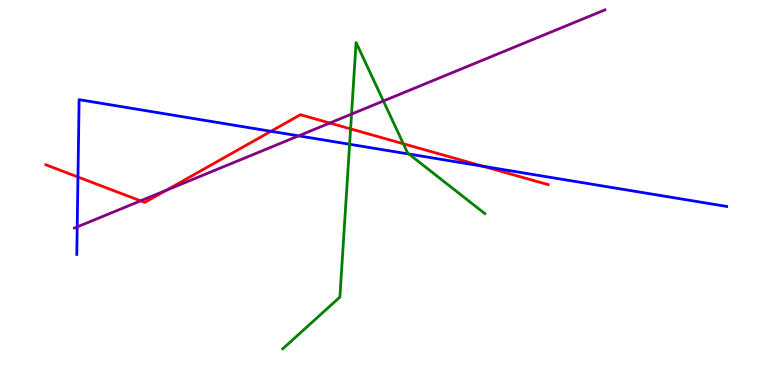[{'lines': ['blue', 'red'], 'intersections': [{'x': 1.01, 'y': 5.4}, {'x': 3.5, 'y': 6.59}, {'x': 6.23, 'y': 5.68}]}, {'lines': ['green', 'red'], 'intersections': [{'x': 4.52, 'y': 6.65}, {'x': 5.2, 'y': 6.27}]}, {'lines': ['purple', 'red'], 'intersections': [{'x': 1.81, 'y': 4.78}, {'x': 2.15, 'y': 5.06}, {'x': 4.26, 'y': 6.8}]}, {'lines': ['blue', 'green'], 'intersections': [{'x': 4.51, 'y': 6.25}, {'x': 5.28, 'y': 6.0}]}, {'lines': ['blue', 'purple'], 'intersections': [{'x': 0.996, 'y': 4.11}, {'x': 3.85, 'y': 6.47}]}, {'lines': ['green', 'purple'], 'intersections': [{'x': 4.54, 'y': 7.04}, {'x': 4.95, 'y': 7.38}]}]